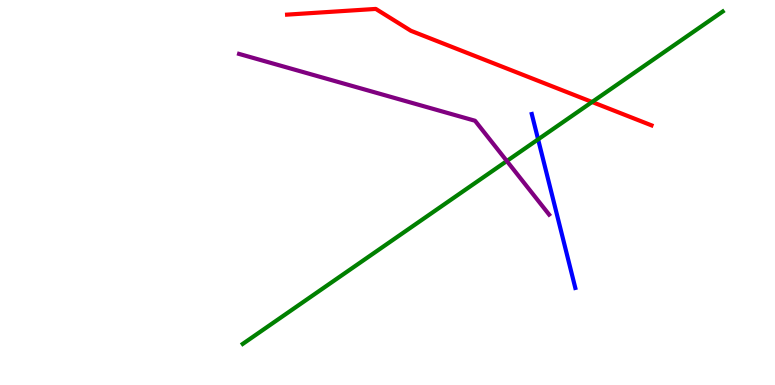[{'lines': ['blue', 'red'], 'intersections': []}, {'lines': ['green', 'red'], 'intersections': [{'x': 7.64, 'y': 7.35}]}, {'lines': ['purple', 'red'], 'intersections': []}, {'lines': ['blue', 'green'], 'intersections': [{'x': 6.94, 'y': 6.38}]}, {'lines': ['blue', 'purple'], 'intersections': []}, {'lines': ['green', 'purple'], 'intersections': [{'x': 6.54, 'y': 5.82}]}]